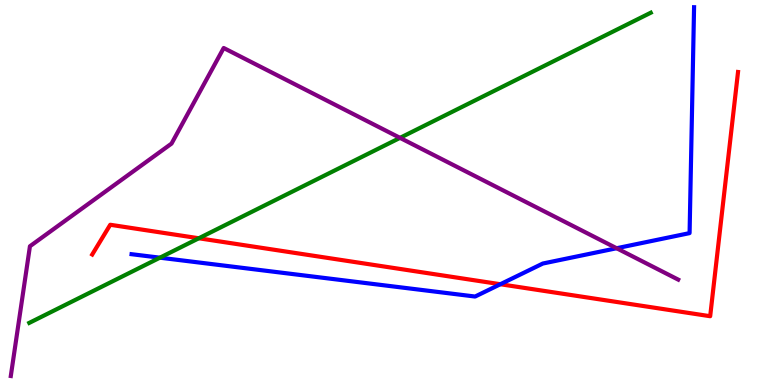[{'lines': ['blue', 'red'], 'intersections': [{'x': 6.46, 'y': 2.62}]}, {'lines': ['green', 'red'], 'intersections': [{'x': 2.57, 'y': 3.81}]}, {'lines': ['purple', 'red'], 'intersections': []}, {'lines': ['blue', 'green'], 'intersections': [{'x': 2.06, 'y': 3.31}]}, {'lines': ['blue', 'purple'], 'intersections': [{'x': 7.96, 'y': 3.55}]}, {'lines': ['green', 'purple'], 'intersections': [{'x': 5.16, 'y': 6.42}]}]